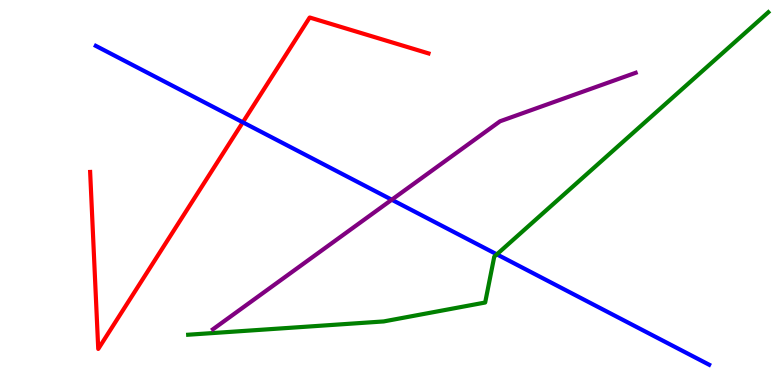[{'lines': ['blue', 'red'], 'intersections': [{'x': 3.13, 'y': 6.82}]}, {'lines': ['green', 'red'], 'intersections': []}, {'lines': ['purple', 'red'], 'intersections': []}, {'lines': ['blue', 'green'], 'intersections': [{'x': 6.41, 'y': 3.39}]}, {'lines': ['blue', 'purple'], 'intersections': [{'x': 5.06, 'y': 4.81}]}, {'lines': ['green', 'purple'], 'intersections': []}]